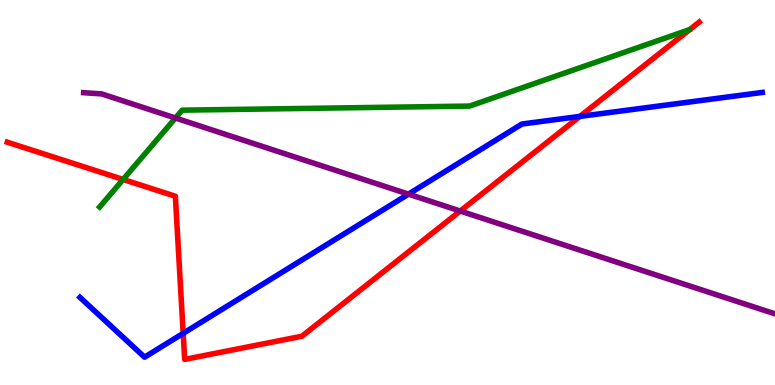[{'lines': ['blue', 'red'], 'intersections': [{'x': 2.36, 'y': 1.34}, {'x': 7.48, 'y': 6.98}]}, {'lines': ['green', 'red'], 'intersections': [{'x': 1.59, 'y': 5.34}]}, {'lines': ['purple', 'red'], 'intersections': [{'x': 5.94, 'y': 4.52}]}, {'lines': ['blue', 'green'], 'intersections': []}, {'lines': ['blue', 'purple'], 'intersections': [{'x': 5.27, 'y': 4.96}]}, {'lines': ['green', 'purple'], 'intersections': [{'x': 2.26, 'y': 6.93}]}]